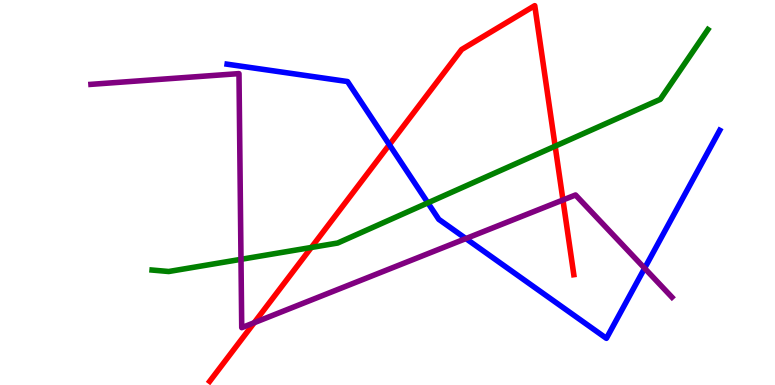[{'lines': ['blue', 'red'], 'intersections': [{'x': 5.02, 'y': 6.24}]}, {'lines': ['green', 'red'], 'intersections': [{'x': 4.02, 'y': 3.57}, {'x': 7.16, 'y': 6.2}]}, {'lines': ['purple', 'red'], 'intersections': [{'x': 3.28, 'y': 1.62}, {'x': 7.26, 'y': 4.81}]}, {'lines': ['blue', 'green'], 'intersections': [{'x': 5.52, 'y': 4.73}]}, {'lines': ['blue', 'purple'], 'intersections': [{'x': 6.01, 'y': 3.8}, {'x': 8.32, 'y': 3.03}]}, {'lines': ['green', 'purple'], 'intersections': [{'x': 3.11, 'y': 3.26}]}]